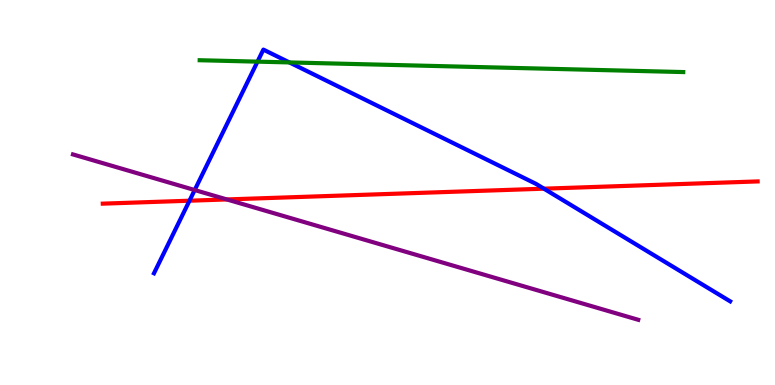[{'lines': ['blue', 'red'], 'intersections': [{'x': 2.44, 'y': 4.79}, {'x': 7.02, 'y': 5.1}]}, {'lines': ['green', 'red'], 'intersections': []}, {'lines': ['purple', 'red'], 'intersections': [{'x': 2.93, 'y': 4.82}]}, {'lines': ['blue', 'green'], 'intersections': [{'x': 3.32, 'y': 8.4}, {'x': 3.73, 'y': 8.38}]}, {'lines': ['blue', 'purple'], 'intersections': [{'x': 2.51, 'y': 5.06}]}, {'lines': ['green', 'purple'], 'intersections': []}]